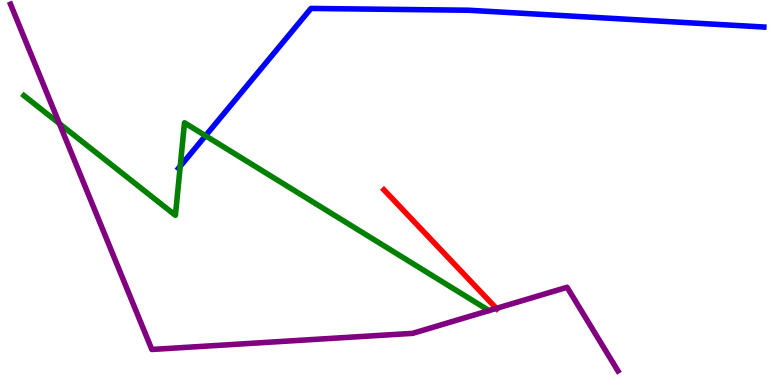[{'lines': ['blue', 'red'], 'intersections': []}, {'lines': ['green', 'red'], 'intersections': []}, {'lines': ['purple', 'red'], 'intersections': [{'x': 6.4, 'y': 1.99}]}, {'lines': ['blue', 'green'], 'intersections': [{'x': 2.33, 'y': 5.68}, {'x': 2.65, 'y': 6.47}]}, {'lines': ['blue', 'purple'], 'intersections': []}, {'lines': ['green', 'purple'], 'intersections': [{'x': 0.766, 'y': 6.79}]}]